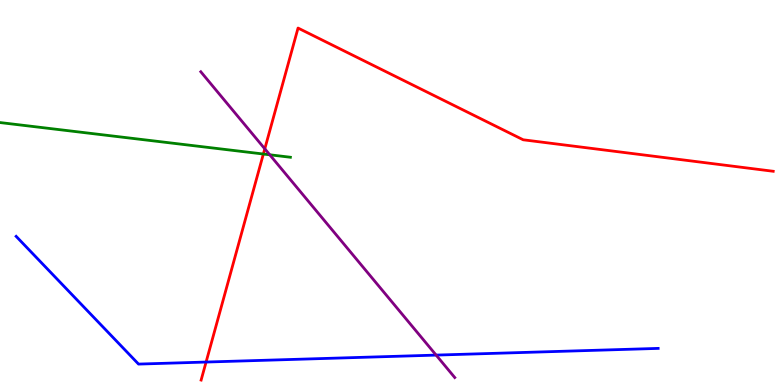[{'lines': ['blue', 'red'], 'intersections': [{'x': 2.66, 'y': 0.596}]}, {'lines': ['green', 'red'], 'intersections': [{'x': 3.4, 'y': 6.0}]}, {'lines': ['purple', 'red'], 'intersections': [{'x': 3.42, 'y': 6.13}]}, {'lines': ['blue', 'green'], 'intersections': []}, {'lines': ['blue', 'purple'], 'intersections': [{'x': 5.63, 'y': 0.777}]}, {'lines': ['green', 'purple'], 'intersections': [{'x': 3.48, 'y': 5.98}]}]